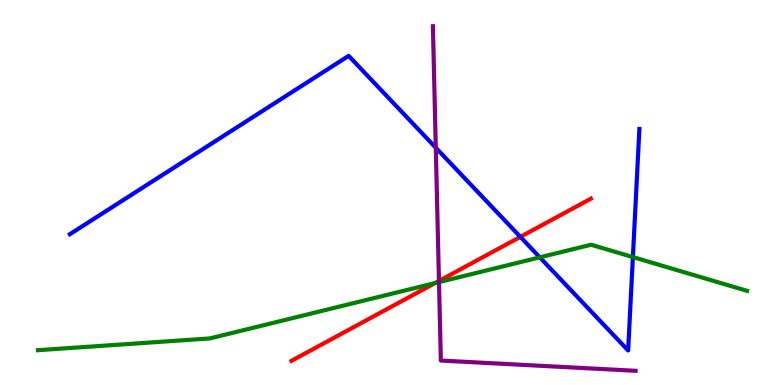[{'lines': ['blue', 'red'], 'intersections': [{'x': 6.71, 'y': 3.85}]}, {'lines': ['green', 'red'], 'intersections': [{'x': 5.61, 'y': 2.65}]}, {'lines': ['purple', 'red'], 'intersections': [{'x': 5.66, 'y': 2.7}]}, {'lines': ['blue', 'green'], 'intersections': [{'x': 6.96, 'y': 3.32}, {'x': 8.17, 'y': 3.32}]}, {'lines': ['blue', 'purple'], 'intersections': [{'x': 5.62, 'y': 6.16}]}, {'lines': ['green', 'purple'], 'intersections': [{'x': 5.66, 'y': 2.67}]}]